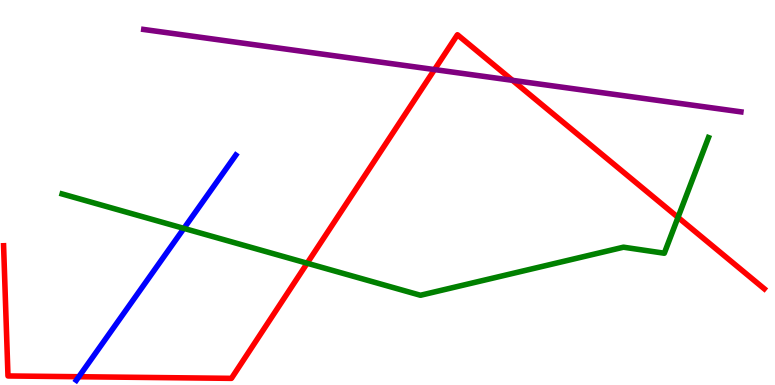[{'lines': ['blue', 'red'], 'intersections': [{'x': 1.02, 'y': 0.215}]}, {'lines': ['green', 'red'], 'intersections': [{'x': 3.96, 'y': 3.16}, {'x': 8.75, 'y': 4.35}]}, {'lines': ['purple', 'red'], 'intersections': [{'x': 5.61, 'y': 8.19}, {'x': 6.61, 'y': 7.91}]}, {'lines': ['blue', 'green'], 'intersections': [{'x': 2.37, 'y': 4.07}]}, {'lines': ['blue', 'purple'], 'intersections': []}, {'lines': ['green', 'purple'], 'intersections': []}]